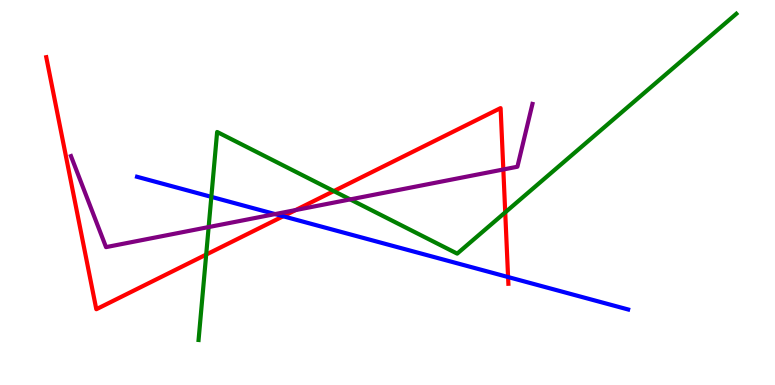[{'lines': ['blue', 'red'], 'intersections': [{'x': 3.65, 'y': 4.38}, {'x': 6.56, 'y': 2.8}]}, {'lines': ['green', 'red'], 'intersections': [{'x': 2.66, 'y': 3.39}, {'x': 4.31, 'y': 5.04}, {'x': 6.52, 'y': 4.48}]}, {'lines': ['purple', 'red'], 'intersections': [{'x': 3.81, 'y': 4.54}, {'x': 6.49, 'y': 5.6}]}, {'lines': ['blue', 'green'], 'intersections': [{'x': 2.73, 'y': 4.89}]}, {'lines': ['blue', 'purple'], 'intersections': [{'x': 3.55, 'y': 4.44}]}, {'lines': ['green', 'purple'], 'intersections': [{'x': 2.69, 'y': 4.1}, {'x': 4.52, 'y': 4.82}]}]